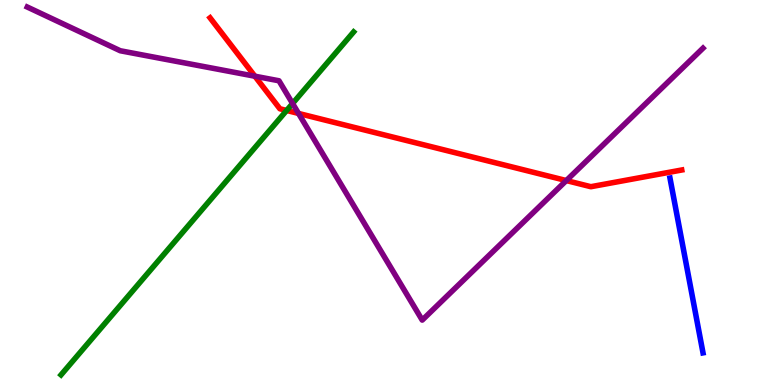[{'lines': ['blue', 'red'], 'intersections': []}, {'lines': ['green', 'red'], 'intersections': [{'x': 3.7, 'y': 7.13}]}, {'lines': ['purple', 'red'], 'intersections': [{'x': 3.29, 'y': 8.02}, {'x': 3.85, 'y': 7.05}, {'x': 7.31, 'y': 5.31}]}, {'lines': ['blue', 'green'], 'intersections': []}, {'lines': ['blue', 'purple'], 'intersections': []}, {'lines': ['green', 'purple'], 'intersections': [{'x': 3.78, 'y': 7.31}]}]